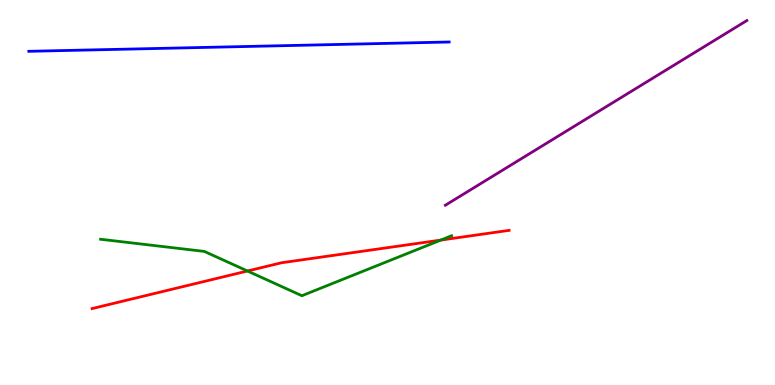[{'lines': ['blue', 'red'], 'intersections': []}, {'lines': ['green', 'red'], 'intersections': [{'x': 3.19, 'y': 2.96}, {'x': 5.69, 'y': 3.76}]}, {'lines': ['purple', 'red'], 'intersections': []}, {'lines': ['blue', 'green'], 'intersections': []}, {'lines': ['blue', 'purple'], 'intersections': []}, {'lines': ['green', 'purple'], 'intersections': []}]